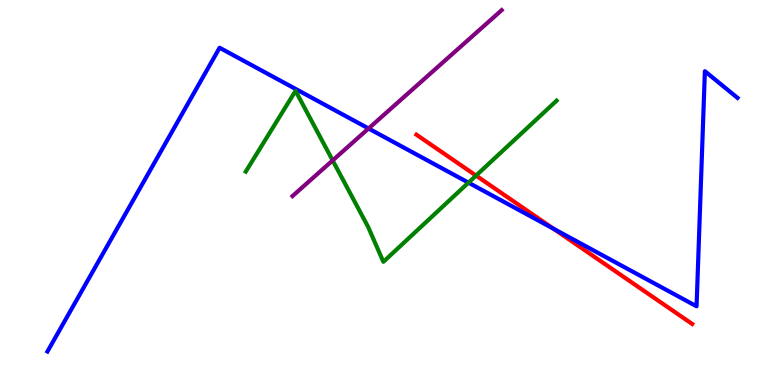[{'lines': ['blue', 'red'], 'intersections': [{'x': 7.14, 'y': 4.06}]}, {'lines': ['green', 'red'], 'intersections': [{'x': 6.14, 'y': 5.44}]}, {'lines': ['purple', 'red'], 'intersections': []}, {'lines': ['blue', 'green'], 'intersections': [{'x': 6.04, 'y': 5.26}]}, {'lines': ['blue', 'purple'], 'intersections': [{'x': 4.76, 'y': 6.66}]}, {'lines': ['green', 'purple'], 'intersections': [{'x': 4.29, 'y': 5.83}]}]